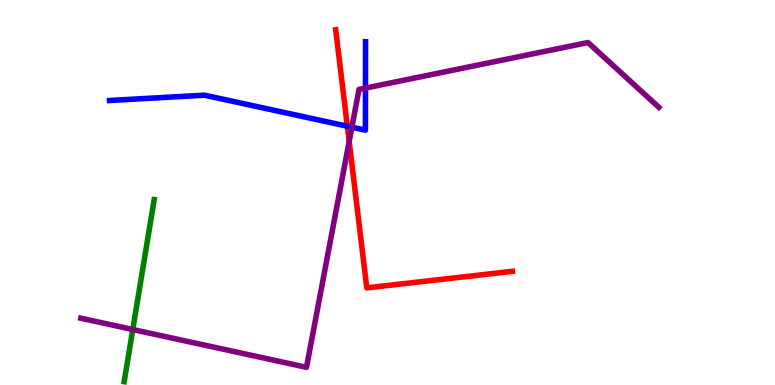[{'lines': ['blue', 'red'], 'intersections': [{'x': 4.48, 'y': 6.72}]}, {'lines': ['green', 'red'], 'intersections': []}, {'lines': ['purple', 'red'], 'intersections': [{'x': 4.51, 'y': 6.32}]}, {'lines': ['blue', 'green'], 'intersections': []}, {'lines': ['blue', 'purple'], 'intersections': [{'x': 4.54, 'y': 6.7}, {'x': 4.72, 'y': 7.71}]}, {'lines': ['green', 'purple'], 'intersections': [{'x': 1.71, 'y': 1.44}]}]